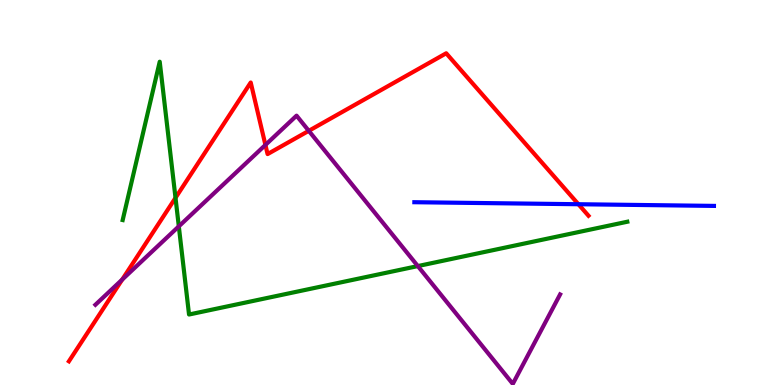[{'lines': ['blue', 'red'], 'intersections': [{'x': 7.46, 'y': 4.7}]}, {'lines': ['green', 'red'], 'intersections': [{'x': 2.26, 'y': 4.86}]}, {'lines': ['purple', 'red'], 'intersections': [{'x': 1.58, 'y': 2.74}, {'x': 3.42, 'y': 6.24}, {'x': 3.98, 'y': 6.6}]}, {'lines': ['blue', 'green'], 'intersections': []}, {'lines': ['blue', 'purple'], 'intersections': []}, {'lines': ['green', 'purple'], 'intersections': [{'x': 2.31, 'y': 4.12}, {'x': 5.39, 'y': 3.09}]}]